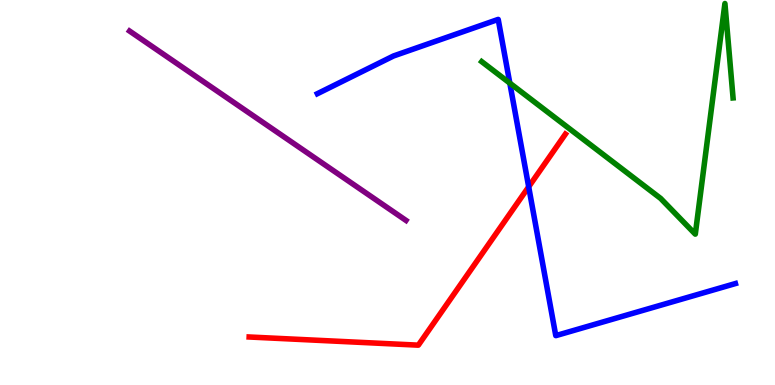[{'lines': ['blue', 'red'], 'intersections': [{'x': 6.82, 'y': 5.15}]}, {'lines': ['green', 'red'], 'intersections': []}, {'lines': ['purple', 'red'], 'intersections': []}, {'lines': ['blue', 'green'], 'intersections': [{'x': 6.58, 'y': 7.84}]}, {'lines': ['blue', 'purple'], 'intersections': []}, {'lines': ['green', 'purple'], 'intersections': []}]